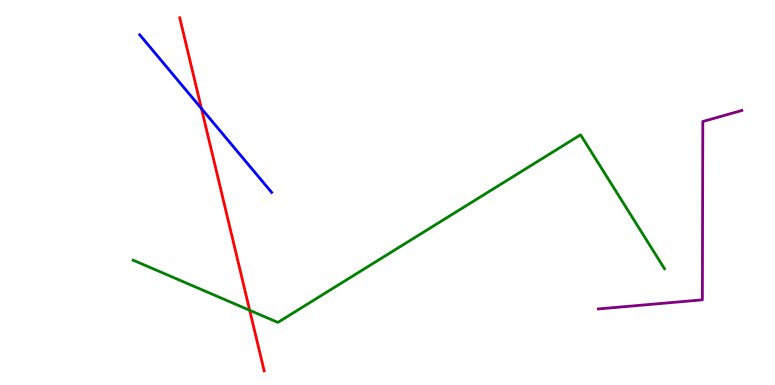[{'lines': ['blue', 'red'], 'intersections': [{'x': 2.6, 'y': 7.18}]}, {'lines': ['green', 'red'], 'intersections': [{'x': 3.22, 'y': 1.94}]}, {'lines': ['purple', 'red'], 'intersections': []}, {'lines': ['blue', 'green'], 'intersections': []}, {'lines': ['blue', 'purple'], 'intersections': []}, {'lines': ['green', 'purple'], 'intersections': []}]